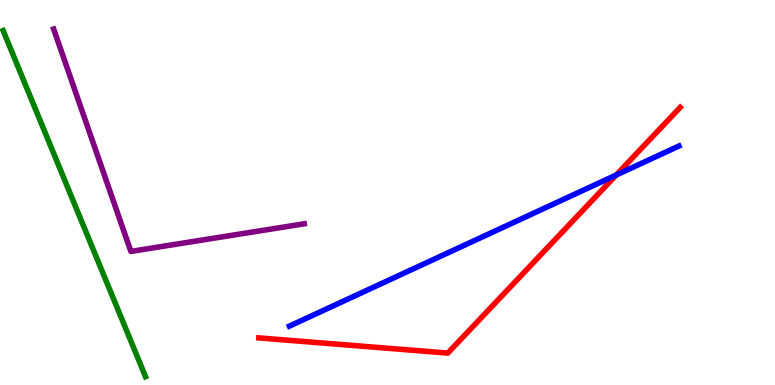[{'lines': ['blue', 'red'], 'intersections': [{'x': 7.95, 'y': 5.45}]}, {'lines': ['green', 'red'], 'intersections': []}, {'lines': ['purple', 'red'], 'intersections': []}, {'lines': ['blue', 'green'], 'intersections': []}, {'lines': ['blue', 'purple'], 'intersections': []}, {'lines': ['green', 'purple'], 'intersections': []}]